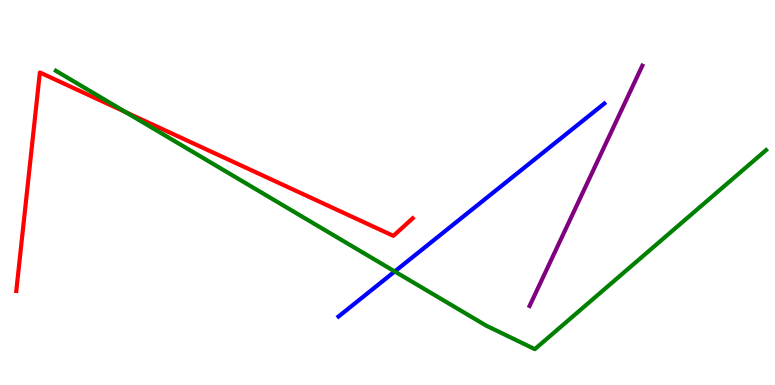[{'lines': ['blue', 'red'], 'intersections': []}, {'lines': ['green', 'red'], 'intersections': [{'x': 1.62, 'y': 7.09}]}, {'lines': ['purple', 'red'], 'intersections': []}, {'lines': ['blue', 'green'], 'intersections': [{'x': 5.09, 'y': 2.95}]}, {'lines': ['blue', 'purple'], 'intersections': []}, {'lines': ['green', 'purple'], 'intersections': []}]